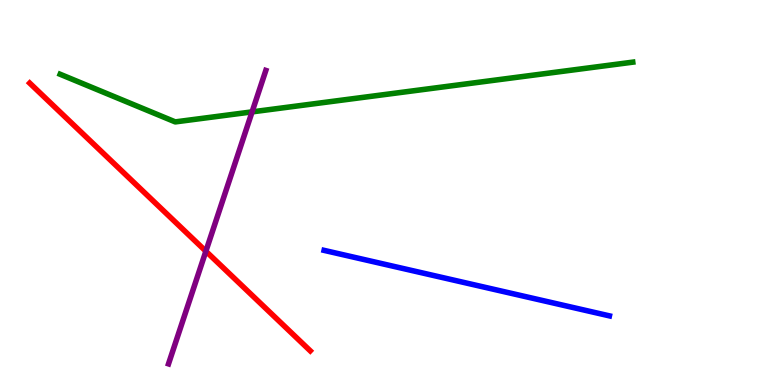[{'lines': ['blue', 'red'], 'intersections': []}, {'lines': ['green', 'red'], 'intersections': []}, {'lines': ['purple', 'red'], 'intersections': [{'x': 2.66, 'y': 3.47}]}, {'lines': ['blue', 'green'], 'intersections': []}, {'lines': ['blue', 'purple'], 'intersections': []}, {'lines': ['green', 'purple'], 'intersections': [{'x': 3.25, 'y': 7.09}]}]